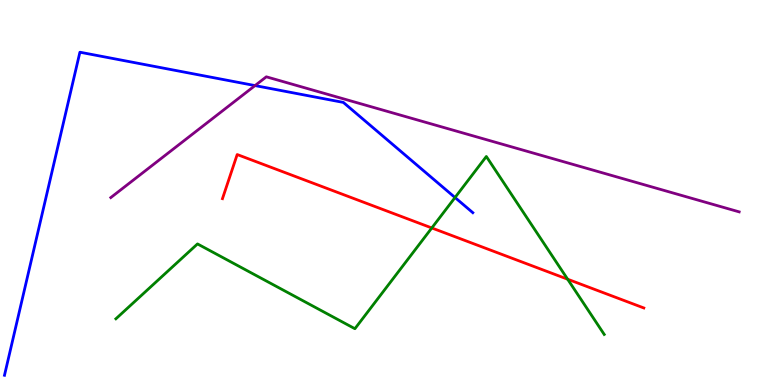[{'lines': ['blue', 'red'], 'intersections': []}, {'lines': ['green', 'red'], 'intersections': [{'x': 5.57, 'y': 4.08}, {'x': 7.32, 'y': 2.75}]}, {'lines': ['purple', 'red'], 'intersections': []}, {'lines': ['blue', 'green'], 'intersections': [{'x': 5.87, 'y': 4.87}]}, {'lines': ['blue', 'purple'], 'intersections': [{'x': 3.29, 'y': 7.78}]}, {'lines': ['green', 'purple'], 'intersections': []}]